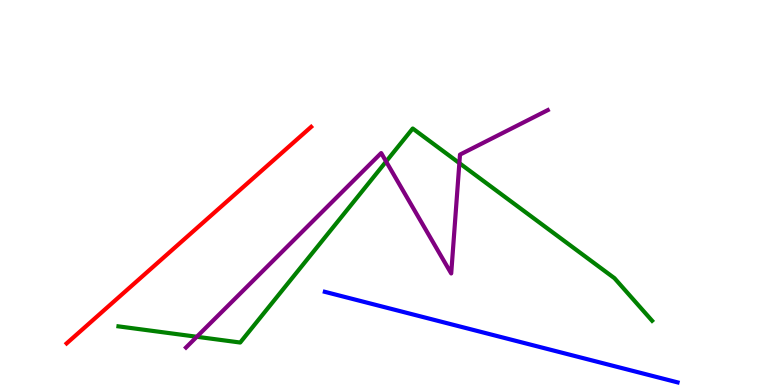[{'lines': ['blue', 'red'], 'intersections': []}, {'lines': ['green', 'red'], 'intersections': []}, {'lines': ['purple', 'red'], 'intersections': []}, {'lines': ['blue', 'green'], 'intersections': []}, {'lines': ['blue', 'purple'], 'intersections': []}, {'lines': ['green', 'purple'], 'intersections': [{'x': 2.54, 'y': 1.25}, {'x': 4.98, 'y': 5.8}, {'x': 5.93, 'y': 5.76}]}]